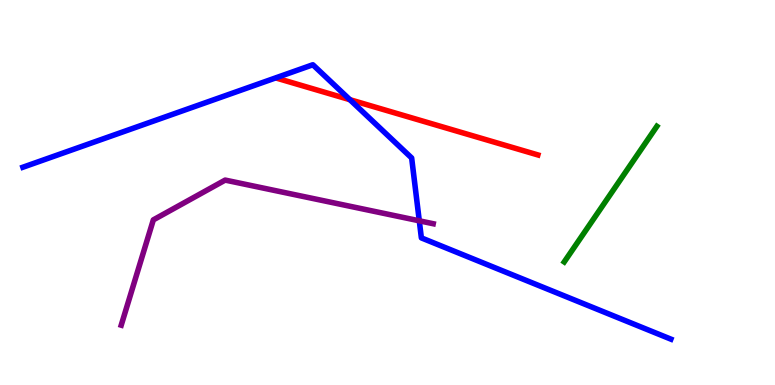[{'lines': ['blue', 'red'], 'intersections': [{'x': 4.51, 'y': 7.41}]}, {'lines': ['green', 'red'], 'intersections': []}, {'lines': ['purple', 'red'], 'intersections': []}, {'lines': ['blue', 'green'], 'intersections': []}, {'lines': ['blue', 'purple'], 'intersections': [{'x': 5.41, 'y': 4.26}]}, {'lines': ['green', 'purple'], 'intersections': []}]